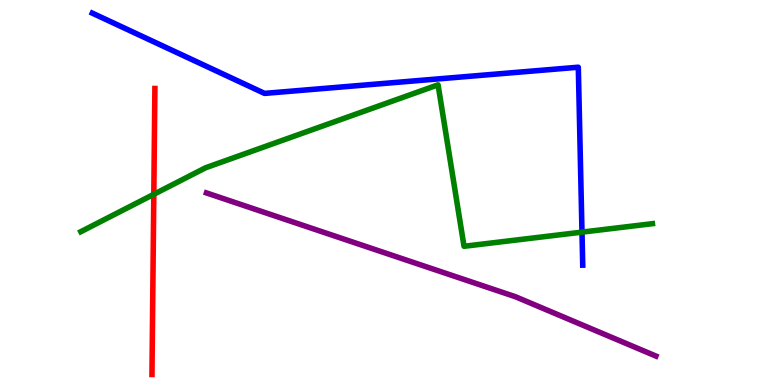[{'lines': ['blue', 'red'], 'intersections': []}, {'lines': ['green', 'red'], 'intersections': [{'x': 1.98, 'y': 4.95}]}, {'lines': ['purple', 'red'], 'intersections': []}, {'lines': ['blue', 'green'], 'intersections': [{'x': 7.51, 'y': 3.97}]}, {'lines': ['blue', 'purple'], 'intersections': []}, {'lines': ['green', 'purple'], 'intersections': []}]